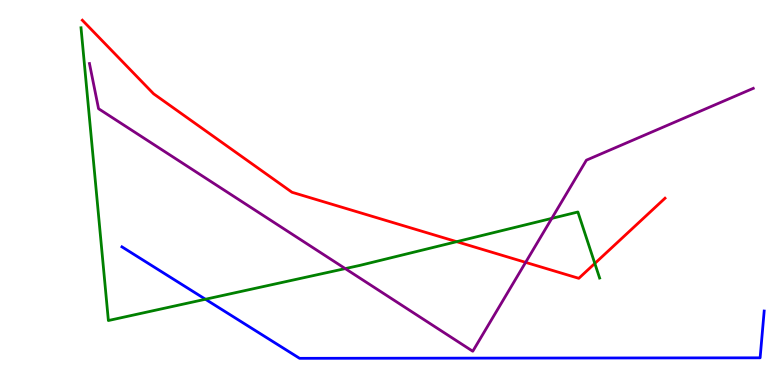[{'lines': ['blue', 'red'], 'intersections': []}, {'lines': ['green', 'red'], 'intersections': [{'x': 5.89, 'y': 3.72}, {'x': 7.68, 'y': 3.16}]}, {'lines': ['purple', 'red'], 'intersections': [{'x': 6.78, 'y': 3.19}]}, {'lines': ['blue', 'green'], 'intersections': [{'x': 2.65, 'y': 2.23}]}, {'lines': ['blue', 'purple'], 'intersections': []}, {'lines': ['green', 'purple'], 'intersections': [{'x': 4.45, 'y': 3.02}, {'x': 7.12, 'y': 4.33}]}]